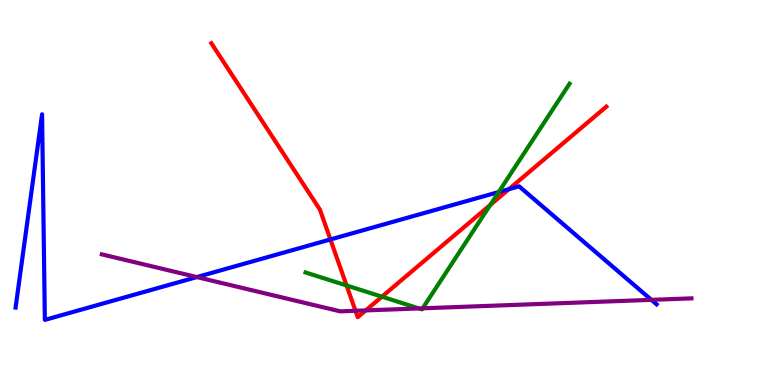[{'lines': ['blue', 'red'], 'intersections': [{'x': 4.26, 'y': 3.78}, {'x': 6.57, 'y': 5.09}]}, {'lines': ['green', 'red'], 'intersections': [{'x': 4.47, 'y': 2.58}, {'x': 4.93, 'y': 2.29}, {'x': 6.33, 'y': 4.68}]}, {'lines': ['purple', 'red'], 'intersections': [{'x': 4.59, 'y': 1.93}, {'x': 4.72, 'y': 1.94}]}, {'lines': ['blue', 'green'], 'intersections': [{'x': 6.43, 'y': 5.01}]}, {'lines': ['blue', 'purple'], 'intersections': [{'x': 2.54, 'y': 2.8}, {'x': 8.4, 'y': 2.21}]}, {'lines': ['green', 'purple'], 'intersections': [{'x': 5.41, 'y': 1.99}, {'x': 5.45, 'y': 1.99}]}]